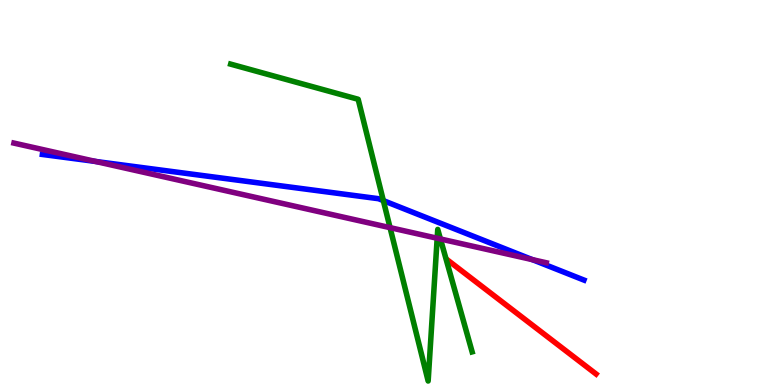[{'lines': ['blue', 'red'], 'intersections': []}, {'lines': ['green', 'red'], 'intersections': []}, {'lines': ['purple', 'red'], 'intersections': []}, {'lines': ['blue', 'green'], 'intersections': [{'x': 4.95, 'y': 4.79}]}, {'lines': ['blue', 'purple'], 'intersections': [{'x': 1.23, 'y': 5.81}, {'x': 6.87, 'y': 3.26}]}, {'lines': ['green', 'purple'], 'intersections': [{'x': 5.03, 'y': 4.09}, {'x': 5.64, 'y': 3.81}, {'x': 5.68, 'y': 3.79}]}]